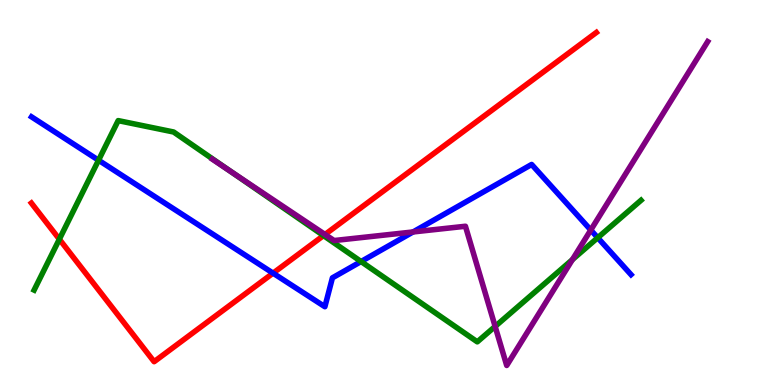[{'lines': ['blue', 'red'], 'intersections': [{'x': 3.52, 'y': 2.91}]}, {'lines': ['green', 'red'], 'intersections': [{'x': 0.766, 'y': 3.79}, {'x': 4.17, 'y': 3.88}]}, {'lines': ['purple', 'red'], 'intersections': [{'x': 4.19, 'y': 3.91}]}, {'lines': ['blue', 'green'], 'intersections': [{'x': 1.27, 'y': 5.84}, {'x': 4.66, 'y': 3.21}, {'x': 7.71, 'y': 3.83}]}, {'lines': ['blue', 'purple'], 'intersections': [{'x': 5.33, 'y': 3.98}, {'x': 7.62, 'y': 4.03}]}, {'lines': ['green', 'purple'], 'intersections': [{'x': 2.97, 'y': 5.55}, {'x': 6.39, 'y': 1.52}, {'x': 7.39, 'y': 3.26}]}]